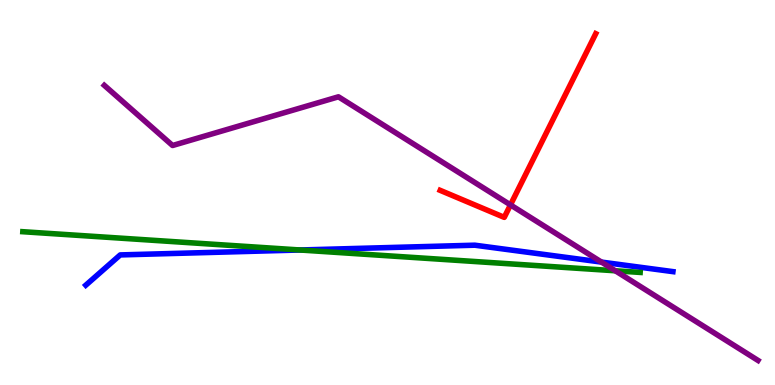[{'lines': ['blue', 'red'], 'intersections': []}, {'lines': ['green', 'red'], 'intersections': []}, {'lines': ['purple', 'red'], 'intersections': [{'x': 6.59, 'y': 4.68}]}, {'lines': ['blue', 'green'], 'intersections': [{'x': 3.87, 'y': 3.51}]}, {'lines': ['blue', 'purple'], 'intersections': [{'x': 7.76, 'y': 3.19}]}, {'lines': ['green', 'purple'], 'intersections': [{'x': 7.94, 'y': 2.97}]}]